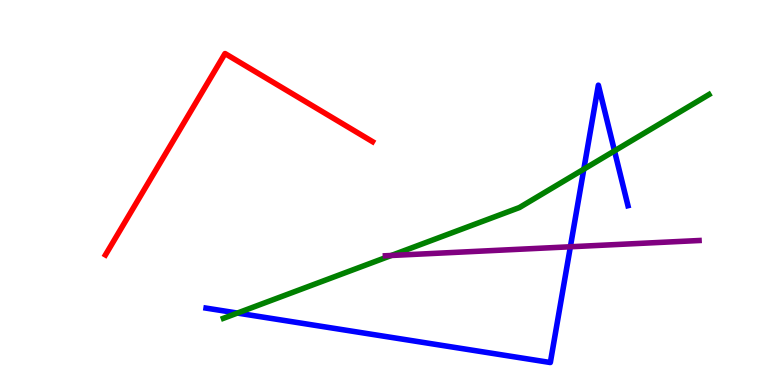[{'lines': ['blue', 'red'], 'intersections': []}, {'lines': ['green', 'red'], 'intersections': []}, {'lines': ['purple', 'red'], 'intersections': []}, {'lines': ['blue', 'green'], 'intersections': [{'x': 3.06, 'y': 1.87}, {'x': 7.53, 'y': 5.61}, {'x': 7.93, 'y': 6.08}]}, {'lines': ['blue', 'purple'], 'intersections': [{'x': 7.36, 'y': 3.59}]}, {'lines': ['green', 'purple'], 'intersections': [{'x': 5.05, 'y': 3.36}]}]